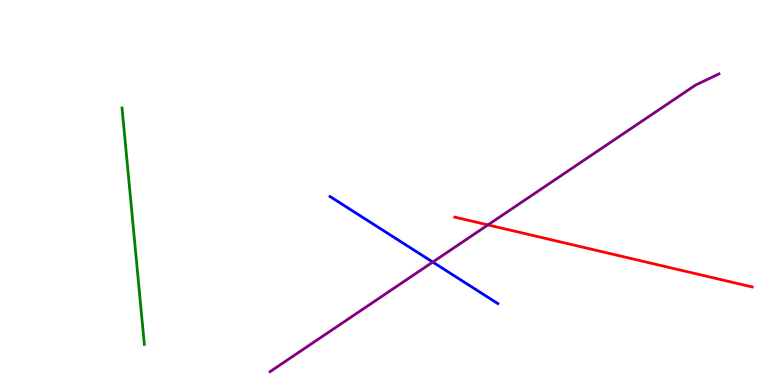[{'lines': ['blue', 'red'], 'intersections': []}, {'lines': ['green', 'red'], 'intersections': []}, {'lines': ['purple', 'red'], 'intersections': [{'x': 6.3, 'y': 4.16}]}, {'lines': ['blue', 'green'], 'intersections': []}, {'lines': ['blue', 'purple'], 'intersections': [{'x': 5.58, 'y': 3.19}]}, {'lines': ['green', 'purple'], 'intersections': []}]